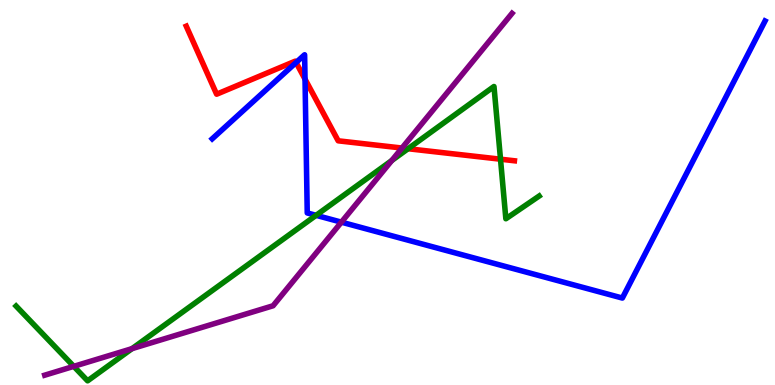[{'lines': ['blue', 'red'], 'intersections': [{'x': 3.82, 'y': 8.38}, {'x': 3.94, 'y': 7.94}]}, {'lines': ['green', 'red'], 'intersections': [{'x': 5.27, 'y': 6.14}, {'x': 6.46, 'y': 5.86}]}, {'lines': ['purple', 'red'], 'intersections': [{'x': 5.19, 'y': 6.15}]}, {'lines': ['blue', 'green'], 'intersections': [{'x': 4.08, 'y': 4.41}]}, {'lines': ['blue', 'purple'], 'intersections': [{'x': 4.41, 'y': 4.23}]}, {'lines': ['green', 'purple'], 'intersections': [{'x': 0.952, 'y': 0.484}, {'x': 1.7, 'y': 0.944}, {'x': 5.06, 'y': 5.83}]}]